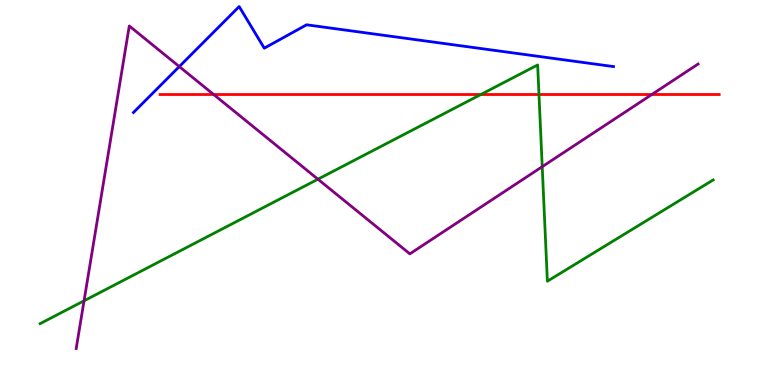[{'lines': ['blue', 'red'], 'intersections': []}, {'lines': ['green', 'red'], 'intersections': [{'x': 6.2, 'y': 7.55}, {'x': 6.95, 'y': 7.55}]}, {'lines': ['purple', 'red'], 'intersections': [{'x': 2.76, 'y': 7.54}, {'x': 8.41, 'y': 7.55}]}, {'lines': ['blue', 'green'], 'intersections': []}, {'lines': ['blue', 'purple'], 'intersections': [{'x': 2.31, 'y': 8.27}]}, {'lines': ['green', 'purple'], 'intersections': [{'x': 1.08, 'y': 2.19}, {'x': 4.1, 'y': 5.35}, {'x': 7.0, 'y': 5.67}]}]